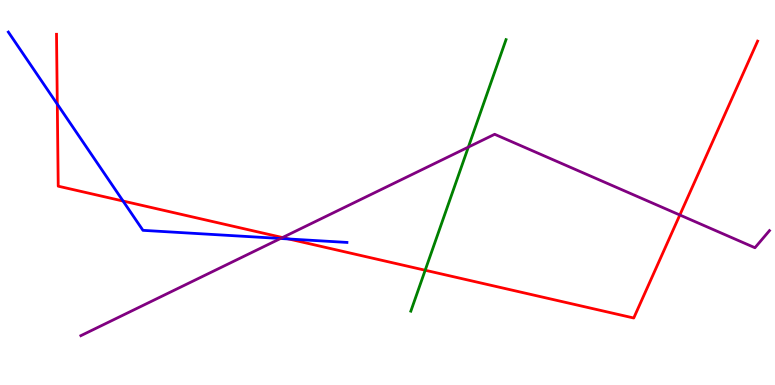[{'lines': ['blue', 'red'], 'intersections': [{'x': 0.739, 'y': 7.29}, {'x': 1.59, 'y': 4.78}, {'x': 3.73, 'y': 3.79}]}, {'lines': ['green', 'red'], 'intersections': [{'x': 5.49, 'y': 2.98}]}, {'lines': ['purple', 'red'], 'intersections': [{'x': 3.64, 'y': 3.83}, {'x': 8.77, 'y': 4.42}]}, {'lines': ['blue', 'green'], 'intersections': []}, {'lines': ['blue', 'purple'], 'intersections': [{'x': 3.62, 'y': 3.81}]}, {'lines': ['green', 'purple'], 'intersections': [{'x': 6.04, 'y': 6.18}]}]